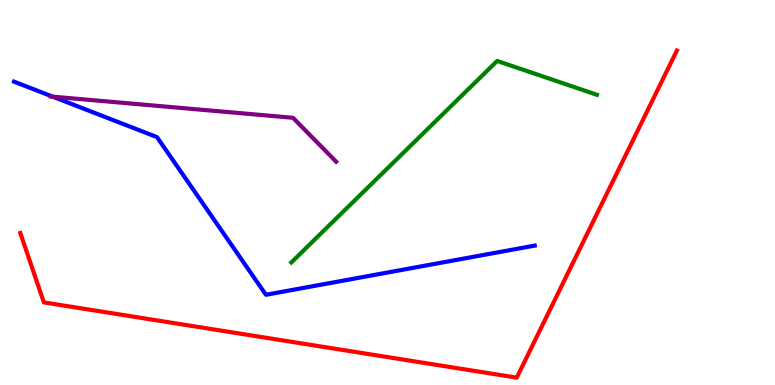[{'lines': ['blue', 'red'], 'intersections': []}, {'lines': ['green', 'red'], 'intersections': []}, {'lines': ['purple', 'red'], 'intersections': []}, {'lines': ['blue', 'green'], 'intersections': []}, {'lines': ['blue', 'purple'], 'intersections': [{'x': 0.68, 'y': 7.49}]}, {'lines': ['green', 'purple'], 'intersections': []}]